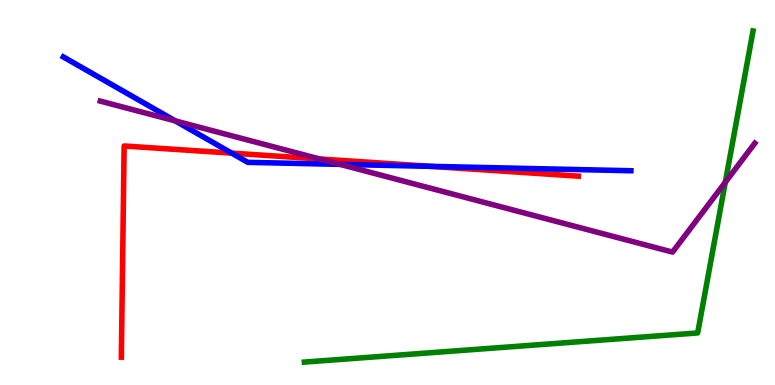[{'lines': ['blue', 'red'], 'intersections': [{'x': 2.99, 'y': 6.02}, {'x': 5.56, 'y': 5.68}]}, {'lines': ['green', 'red'], 'intersections': []}, {'lines': ['purple', 'red'], 'intersections': [{'x': 4.12, 'y': 5.87}]}, {'lines': ['blue', 'green'], 'intersections': []}, {'lines': ['blue', 'purple'], 'intersections': [{'x': 2.26, 'y': 6.86}, {'x': 4.39, 'y': 5.73}]}, {'lines': ['green', 'purple'], 'intersections': [{'x': 9.36, 'y': 5.27}]}]